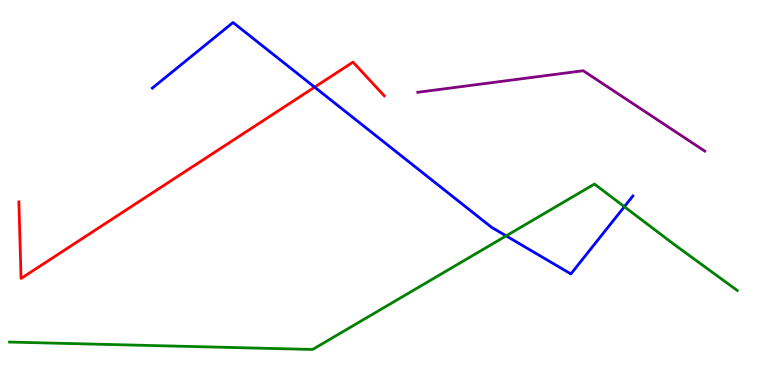[{'lines': ['blue', 'red'], 'intersections': [{'x': 4.06, 'y': 7.74}]}, {'lines': ['green', 'red'], 'intersections': []}, {'lines': ['purple', 'red'], 'intersections': []}, {'lines': ['blue', 'green'], 'intersections': [{'x': 6.53, 'y': 3.87}, {'x': 8.06, 'y': 4.63}]}, {'lines': ['blue', 'purple'], 'intersections': []}, {'lines': ['green', 'purple'], 'intersections': []}]